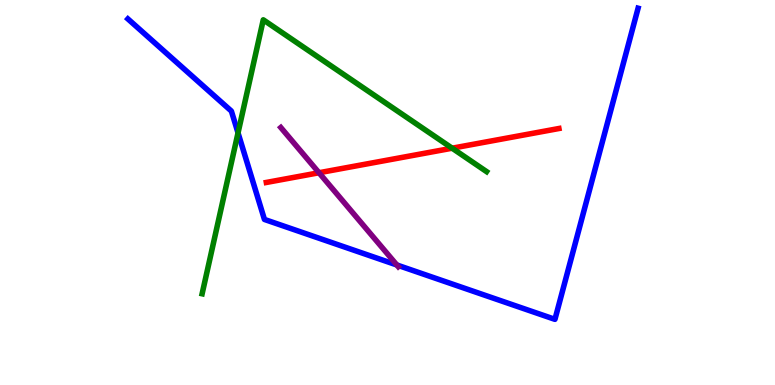[{'lines': ['blue', 'red'], 'intersections': []}, {'lines': ['green', 'red'], 'intersections': [{'x': 5.83, 'y': 6.15}]}, {'lines': ['purple', 'red'], 'intersections': [{'x': 4.12, 'y': 5.51}]}, {'lines': ['blue', 'green'], 'intersections': [{'x': 3.07, 'y': 6.55}]}, {'lines': ['blue', 'purple'], 'intersections': [{'x': 5.12, 'y': 3.12}]}, {'lines': ['green', 'purple'], 'intersections': []}]